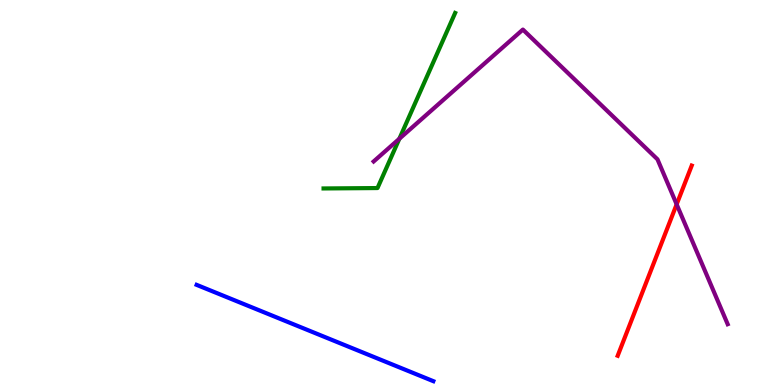[{'lines': ['blue', 'red'], 'intersections': []}, {'lines': ['green', 'red'], 'intersections': []}, {'lines': ['purple', 'red'], 'intersections': [{'x': 8.73, 'y': 4.69}]}, {'lines': ['blue', 'green'], 'intersections': []}, {'lines': ['blue', 'purple'], 'intersections': []}, {'lines': ['green', 'purple'], 'intersections': [{'x': 5.15, 'y': 6.4}]}]